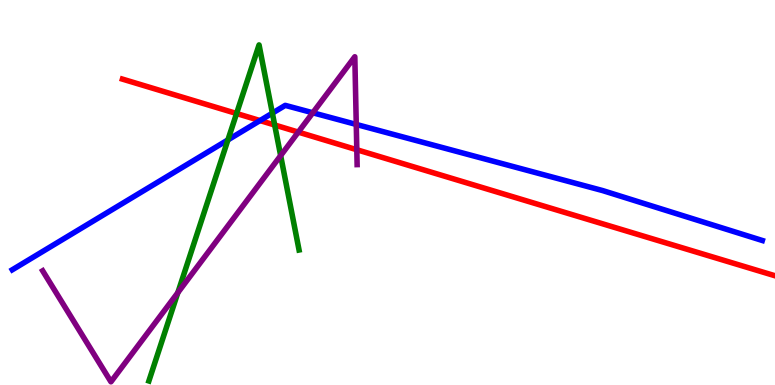[{'lines': ['blue', 'red'], 'intersections': [{'x': 3.36, 'y': 6.87}]}, {'lines': ['green', 'red'], 'intersections': [{'x': 3.05, 'y': 7.05}, {'x': 3.54, 'y': 6.75}]}, {'lines': ['purple', 'red'], 'intersections': [{'x': 3.85, 'y': 6.57}, {'x': 4.6, 'y': 6.11}]}, {'lines': ['blue', 'green'], 'intersections': [{'x': 2.94, 'y': 6.37}, {'x': 3.51, 'y': 7.06}]}, {'lines': ['blue', 'purple'], 'intersections': [{'x': 4.04, 'y': 7.07}, {'x': 4.6, 'y': 6.77}]}, {'lines': ['green', 'purple'], 'intersections': [{'x': 2.29, 'y': 2.4}, {'x': 3.62, 'y': 5.96}]}]